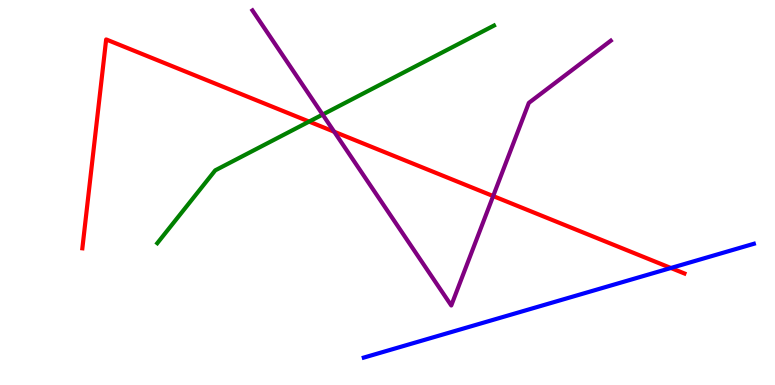[{'lines': ['blue', 'red'], 'intersections': [{'x': 8.66, 'y': 3.04}]}, {'lines': ['green', 'red'], 'intersections': [{'x': 3.99, 'y': 6.84}]}, {'lines': ['purple', 'red'], 'intersections': [{'x': 4.31, 'y': 6.58}, {'x': 6.36, 'y': 4.91}]}, {'lines': ['blue', 'green'], 'intersections': []}, {'lines': ['blue', 'purple'], 'intersections': []}, {'lines': ['green', 'purple'], 'intersections': [{'x': 4.16, 'y': 7.02}]}]